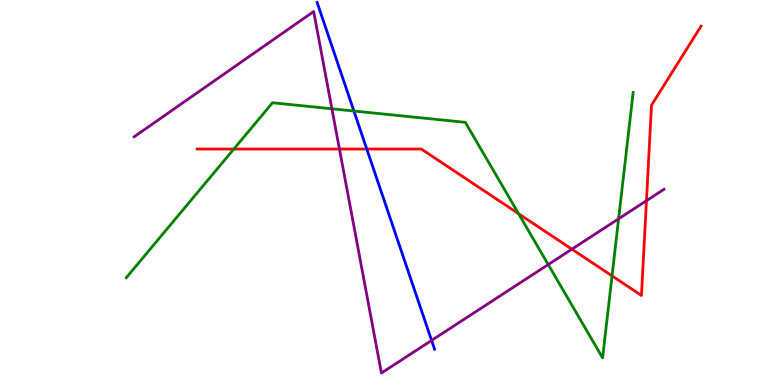[{'lines': ['blue', 'red'], 'intersections': [{'x': 4.73, 'y': 6.13}]}, {'lines': ['green', 'red'], 'intersections': [{'x': 3.02, 'y': 6.13}, {'x': 6.69, 'y': 4.45}, {'x': 7.9, 'y': 2.83}]}, {'lines': ['purple', 'red'], 'intersections': [{'x': 4.38, 'y': 6.13}, {'x': 7.38, 'y': 3.53}, {'x': 8.34, 'y': 4.79}]}, {'lines': ['blue', 'green'], 'intersections': [{'x': 4.57, 'y': 7.12}]}, {'lines': ['blue', 'purple'], 'intersections': [{'x': 5.57, 'y': 1.16}]}, {'lines': ['green', 'purple'], 'intersections': [{'x': 4.28, 'y': 7.17}, {'x': 7.07, 'y': 3.13}, {'x': 7.98, 'y': 4.32}]}]